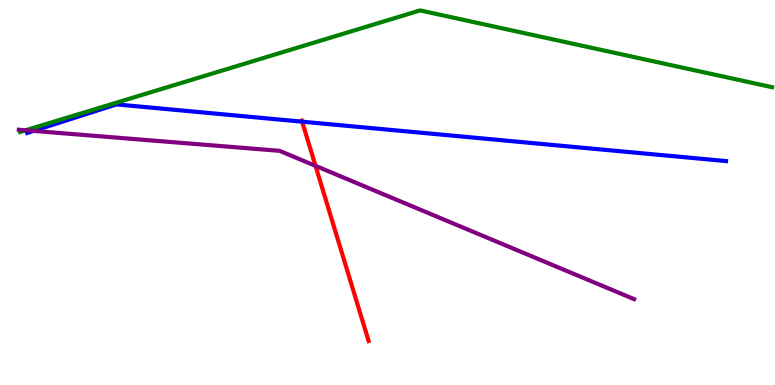[{'lines': ['blue', 'red'], 'intersections': [{'x': 3.9, 'y': 6.84}]}, {'lines': ['green', 'red'], 'intersections': []}, {'lines': ['purple', 'red'], 'intersections': [{'x': 4.07, 'y': 5.69}]}, {'lines': ['blue', 'green'], 'intersections': []}, {'lines': ['blue', 'purple'], 'intersections': [{'x': 0.434, 'y': 6.6}]}, {'lines': ['green', 'purple'], 'intersections': [{'x': 0.331, 'y': 6.62}]}]